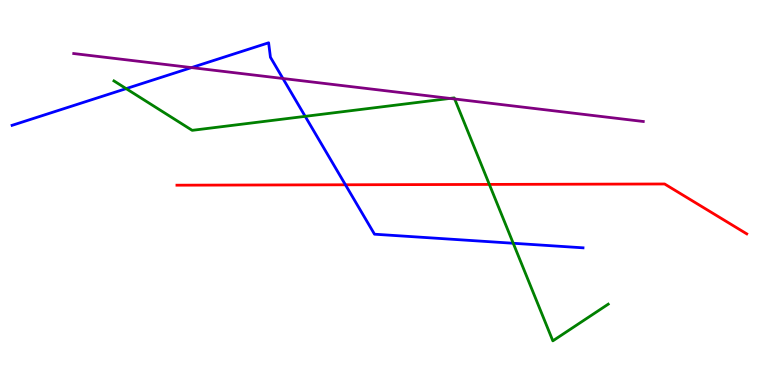[{'lines': ['blue', 'red'], 'intersections': [{'x': 4.46, 'y': 5.2}]}, {'lines': ['green', 'red'], 'intersections': [{'x': 6.31, 'y': 5.21}]}, {'lines': ['purple', 'red'], 'intersections': []}, {'lines': ['blue', 'green'], 'intersections': [{'x': 1.63, 'y': 7.7}, {'x': 3.94, 'y': 6.98}, {'x': 6.62, 'y': 3.68}]}, {'lines': ['blue', 'purple'], 'intersections': [{'x': 2.47, 'y': 8.24}, {'x': 3.65, 'y': 7.96}]}, {'lines': ['green', 'purple'], 'intersections': [{'x': 5.81, 'y': 7.44}, {'x': 5.87, 'y': 7.43}]}]